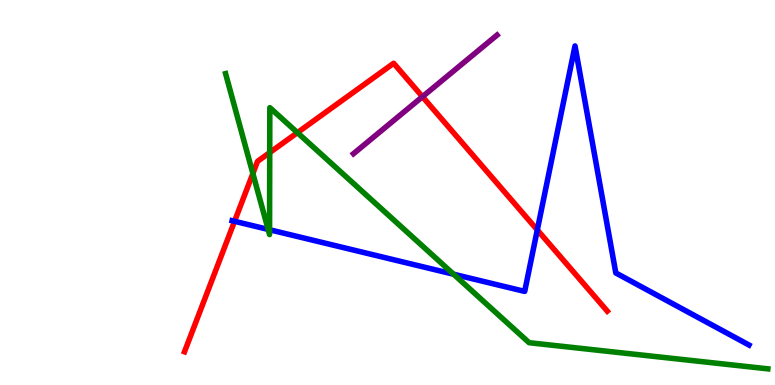[{'lines': ['blue', 'red'], 'intersections': [{'x': 3.03, 'y': 4.25}, {'x': 6.93, 'y': 4.03}]}, {'lines': ['green', 'red'], 'intersections': [{'x': 3.26, 'y': 5.49}, {'x': 3.48, 'y': 6.04}, {'x': 3.84, 'y': 6.56}]}, {'lines': ['purple', 'red'], 'intersections': [{'x': 5.45, 'y': 7.49}]}, {'lines': ['blue', 'green'], 'intersections': [{'x': 3.46, 'y': 4.04}, {'x': 3.48, 'y': 4.03}, {'x': 5.85, 'y': 2.88}]}, {'lines': ['blue', 'purple'], 'intersections': []}, {'lines': ['green', 'purple'], 'intersections': []}]